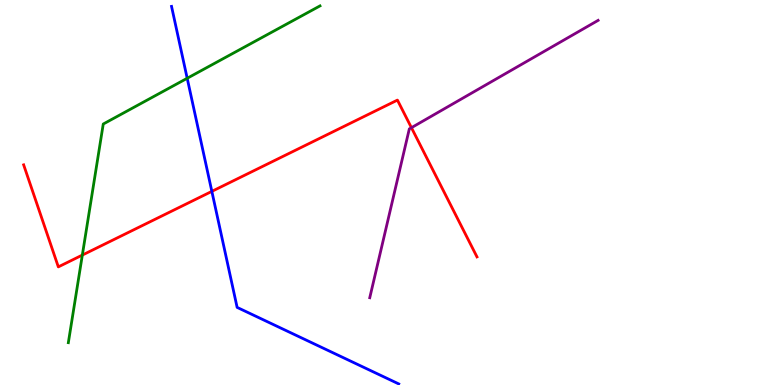[{'lines': ['blue', 'red'], 'intersections': [{'x': 2.73, 'y': 5.03}]}, {'lines': ['green', 'red'], 'intersections': [{'x': 1.06, 'y': 3.37}]}, {'lines': ['purple', 'red'], 'intersections': [{'x': 5.31, 'y': 6.68}]}, {'lines': ['blue', 'green'], 'intersections': [{'x': 2.42, 'y': 7.97}]}, {'lines': ['blue', 'purple'], 'intersections': []}, {'lines': ['green', 'purple'], 'intersections': []}]